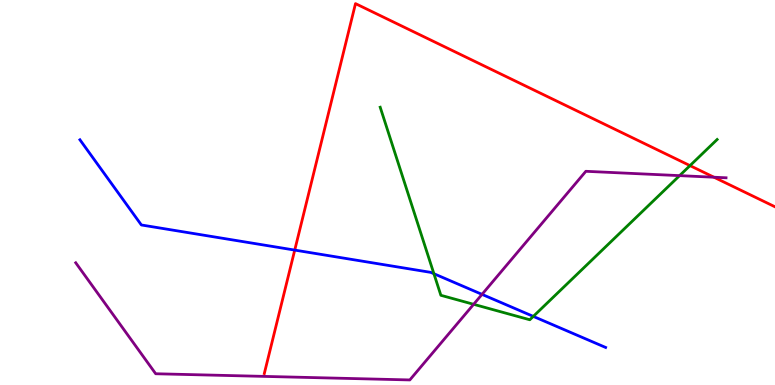[{'lines': ['blue', 'red'], 'intersections': [{'x': 3.8, 'y': 3.5}]}, {'lines': ['green', 'red'], 'intersections': [{'x': 8.9, 'y': 5.7}]}, {'lines': ['purple', 'red'], 'intersections': [{'x': 9.21, 'y': 5.4}]}, {'lines': ['blue', 'green'], 'intersections': [{'x': 5.6, 'y': 2.89}, {'x': 6.88, 'y': 1.78}]}, {'lines': ['blue', 'purple'], 'intersections': [{'x': 6.22, 'y': 2.35}]}, {'lines': ['green', 'purple'], 'intersections': [{'x': 6.11, 'y': 2.1}, {'x': 8.77, 'y': 5.44}]}]